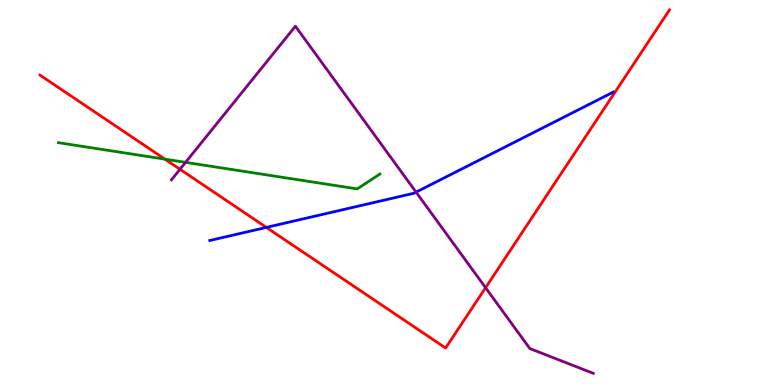[{'lines': ['blue', 'red'], 'intersections': [{'x': 3.44, 'y': 4.09}]}, {'lines': ['green', 'red'], 'intersections': [{'x': 2.13, 'y': 5.87}]}, {'lines': ['purple', 'red'], 'intersections': [{'x': 2.32, 'y': 5.6}, {'x': 6.27, 'y': 2.53}]}, {'lines': ['blue', 'green'], 'intersections': []}, {'lines': ['blue', 'purple'], 'intersections': [{'x': 5.37, 'y': 5.01}]}, {'lines': ['green', 'purple'], 'intersections': [{'x': 2.39, 'y': 5.78}]}]